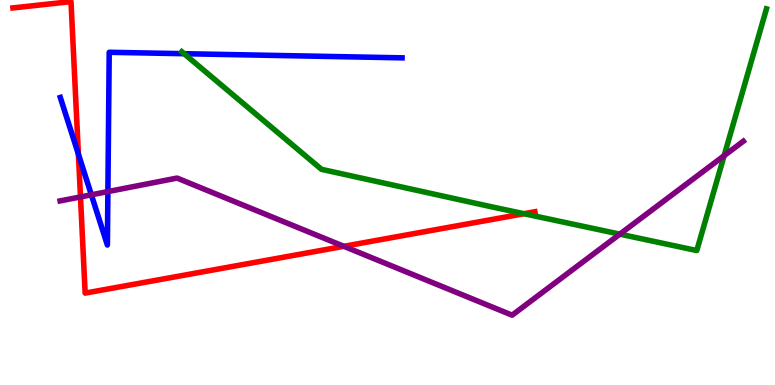[{'lines': ['blue', 'red'], 'intersections': [{'x': 1.01, 'y': 6.0}]}, {'lines': ['green', 'red'], 'intersections': [{'x': 6.76, 'y': 4.45}]}, {'lines': ['purple', 'red'], 'intersections': [{'x': 1.04, 'y': 4.88}, {'x': 4.44, 'y': 3.6}]}, {'lines': ['blue', 'green'], 'intersections': [{'x': 2.38, 'y': 8.61}]}, {'lines': ['blue', 'purple'], 'intersections': [{'x': 1.18, 'y': 4.94}, {'x': 1.39, 'y': 5.02}]}, {'lines': ['green', 'purple'], 'intersections': [{'x': 8.0, 'y': 3.92}, {'x': 9.34, 'y': 5.96}]}]